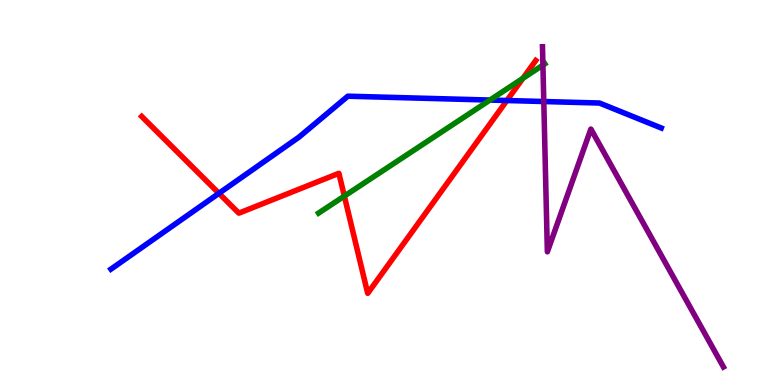[{'lines': ['blue', 'red'], 'intersections': [{'x': 2.82, 'y': 4.98}, {'x': 6.54, 'y': 7.39}]}, {'lines': ['green', 'red'], 'intersections': [{'x': 4.44, 'y': 4.91}, {'x': 6.75, 'y': 7.97}]}, {'lines': ['purple', 'red'], 'intersections': []}, {'lines': ['blue', 'green'], 'intersections': [{'x': 6.32, 'y': 7.4}]}, {'lines': ['blue', 'purple'], 'intersections': [{'x': 7.02, 'y': 7.36}]}, {'lines': ['green', 'purple'], 'intersections': [{'x': 7.01, 'y': 8.31}]}]